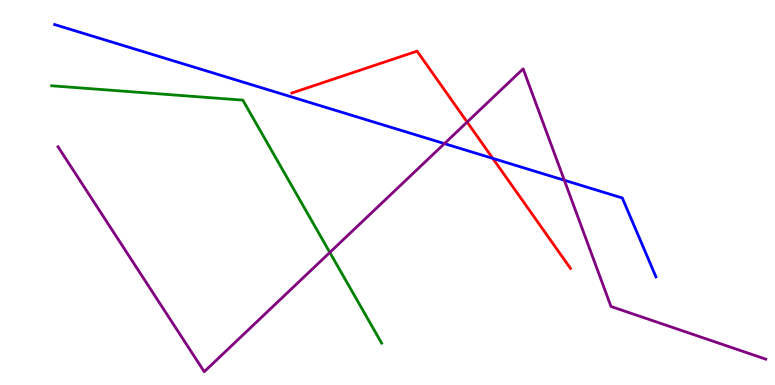[{'lines': ['blue', 'red'], 'intersections': [{'x': 6.36, 'y': 5.89}]}, {'lines': ['green', 'red'], 'intersections': []}, {'lines': ['purple', 'red'], 'intersections': [{'x': 6.03, 'y': 6.83}]}, {'lines': ['blue', 'green'], 'intersections': []}, {'lines': ['blue', 'purple'], 'intersections': [{'x': 5.73, 'y': 6.27}, {'x': 7.28, 'y': 5.32}]}, {'lines': ['green', 'purple'], 'intersections': [{'x': 4.26, 'y': 3.44}]}]